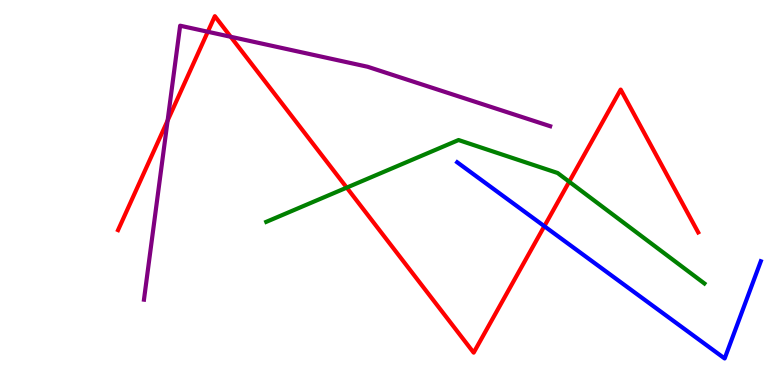[{'lines': ['blue', 'red'], 'intersections': [{'x': 7.02, 'y': 4.12}]}, {'lines': ['green', 'red'], 'intersections': [{'x': 4.47, 'y': 5.13}, {'x': 7.34, 'y': 5.28}]}, {'lines': ['purple', 'red'], 'intersections': [{'x': 2.16, 'y': 6.87}, {'x': 2.68, 'y': 9.18}, {'x': 2.98, 'y': 9.04}]}, {'lines': ['blue', 'green'], 'intersections': []}, {'lines': ['blue', 'purple'], 'intersections': []}, {'lines': ['green', 'purple'], 'intersections': []}]